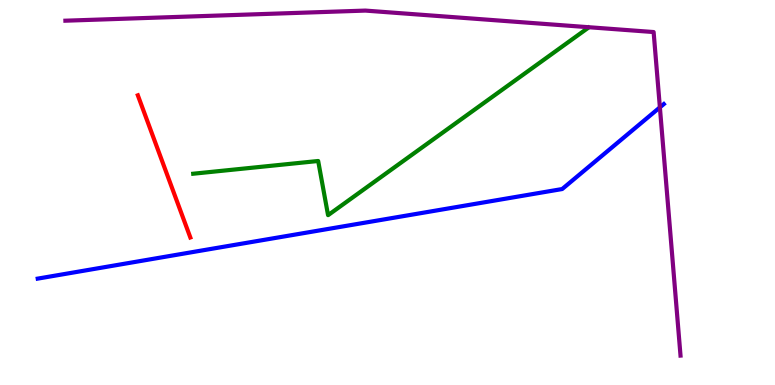[{'lines': ['blue', 'red'], 'intersections': []}, {'lines': ['green', 'red'], 'intersections': []}, {'lines': ['purple', 'red'], 'intersections': []}, {'lines': ['blue', 'green'], 'intersections': []}, {'lines': ['blue', 'purple'], 'intersections': [{'x': 8.51, 'y': 7.21}]}, {'lines': ['green', 'purple'], 'intersections': []}]